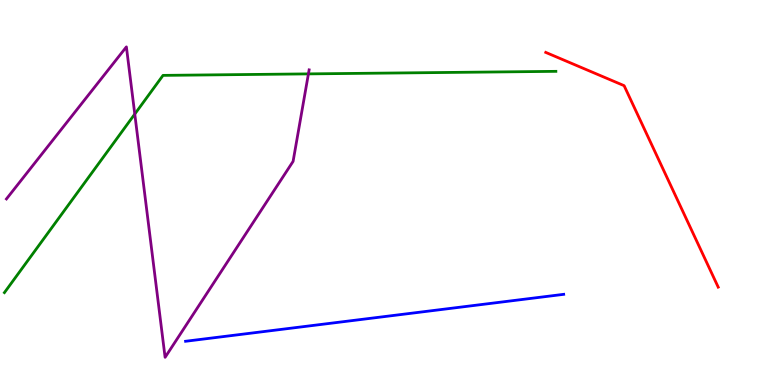[{'lines': ['blue', 'red'], 'intersections': []}, {'lines': ['green', 'red'], 'intersections': []}, {'lines': ['purple', 'red'], 'intersections': []}, {'lines': ['blue', 'green'], 'intersections': []}, {'lines': ['blue', 'purple'], 'intersections': []}, {'lines': ['green', 'purple'], 'intersections': [{'x': 1.74, 'y': 7.04}, {'x': 3.98, 'y': 8.08}]}]